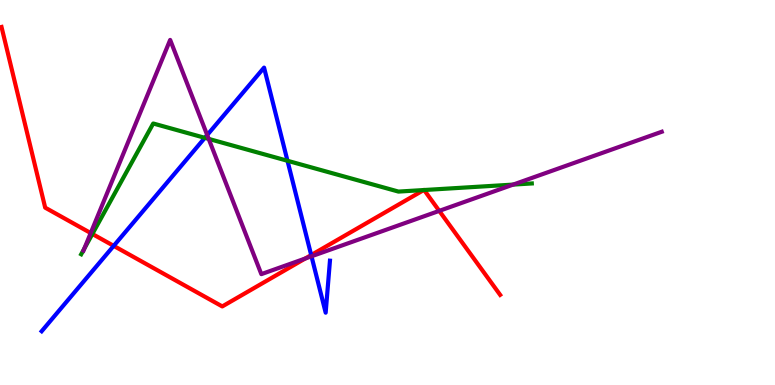[{'lines': ['blue', 'red'], 'intersections': [{'x': 1.47, 'y': 3.61}, {'x': 4.02, 'y': 3.37}]}, {'lines': ['green', 'red'], 'intersections': [{'x': 1.19, 'y': 3.92}, {'x': 5.47, 'y': 5.06}, {'x': 5.47, 'y': 5.06}]}, {'lines': ['purple', 'red'], 'intersections': [{'x': 1.17, 'y': 3.95}, {'x': 3.94, 'y': 3.28}, {'x': 5.67, 'y': 4.52}]}, {'lines': ['blue', 'green'], 'intersections': [{'x': 2.64, 'y': 6.42}, {'x': 3.71, 'y': 5.82}]}, {'lines': ['blue', 'purple'], 'intersections': [{'x': 2.67, 'y': 6.49}, {'x': 4.02, 'y': 3.34}]}, {'lines': ['green', 'purple'], 'intersections': [{'x': 1.09, 'y': 3.54}, {'x': 2.69, 'y': 6.39}, {'x': 6.62, 'y': 5.21}]}]